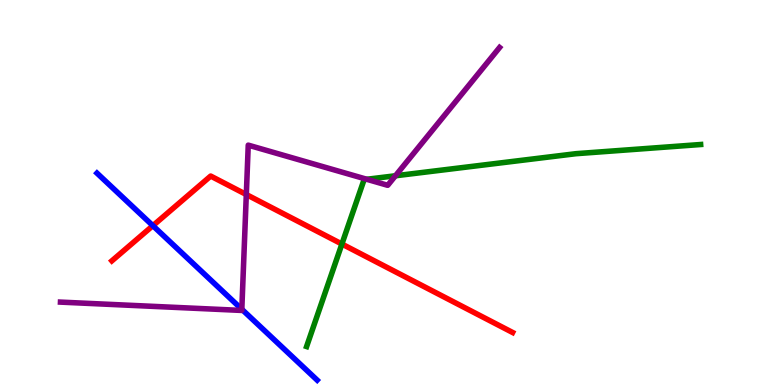[{'lines': ['blue', 'red'], 'intersections': [{'x': 1.97, 'y': 4.14}]}, {'lines': ['green', 'red'], 'intersections': [{'x': 4.41, 'y': 3.66}]}, {'lines': ['purple', 'red'], 'intersections': [{'x': 3.18, 'y': 4.95}]}, {'lines': ['blue', 'green'], 'intersections': []}, {'lines': ['blue', 'purple'], 'intersections': [{'x': 3.12, 'y': 1.97}]}, {'lines': ['green', 'purple'], 'intersections': [{'x': 4.73, 'y': 5.34}, {'x': 5.1, 'y': 5.43}]}]